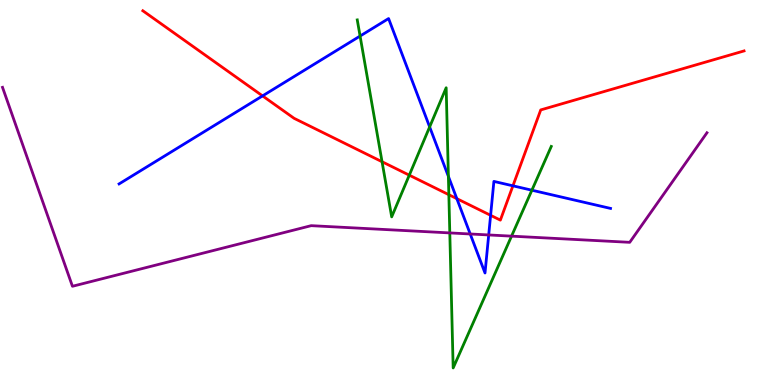[{'lines': ['blue', 'red'], 'intersections': [{'x': 3.39, 'y': 7.51}, {'x': 5.89, 'y': 4.84}, {'x': 6.33, 'y': 4.41}, {'x': 6.62, 'y': 5.17}]}, {'lines': ['green', 'red'], 'intersections': [{'x': 4.93, 'y': 5.8}, {'x': 5.28, 'y': 5.45}, {'x': 5.79, 'y': 4.94}]}, {'lines': ['purple', 'red'], 'intersections': []}, {'lines': ['blue', 'green'], 'intersections': [{'x': 4.65, 'y': 9.06}, {'x': 5.54, 'y': 6.7}, {'x': 5.79, 'y': 5.42}, {'x': 6.86, 'y': 5.06}]}, {'lines': ['blue', 'purple'], 'intersections': [{'x': 6.07, 'y': 3.92}, {'x': 6.31, 'y': 3.9}]}, {'lines': ['green', 'purple'], 'intersections': [{'x': 5.8, 'y': 3.95}, {'x': 6.6, 'y': 3.87}]}]